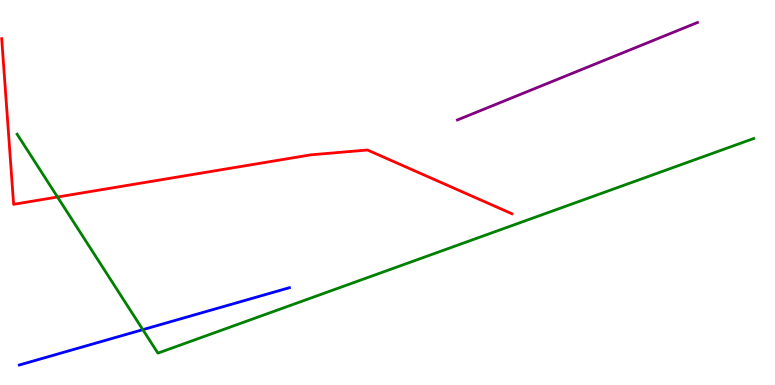[{'lines': ['blue', 'red'], 'intersections': []}, {'lines': ['green', 'red'], 'intersections': [{'x': 0.742, 'y': 4.88}]}, {'lines': ['purple', 'red'], 'intersections': []}, {'lines': ['blue', 'green'], 'intersections': [{'x': 1.84, 'y': 1.44}]}, {'lines': ['blue', 'purple'], 'intersections': []}, {'lines': ['green', 'purple'], 'intersections': []}]